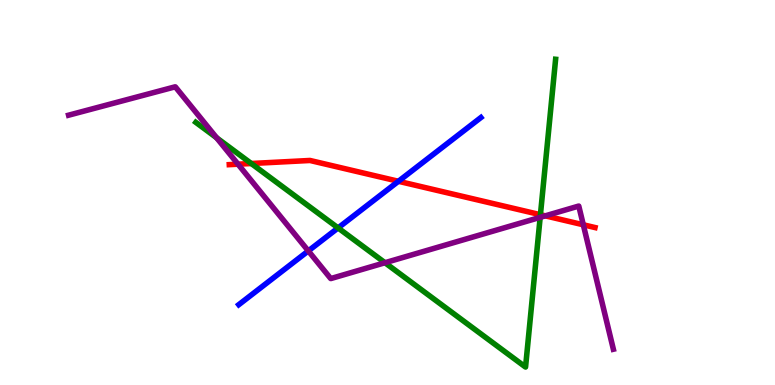[{'lines': ['blue', 'red'], 'intersections': [{'x': 5.14, 'y': 5.29}]}, {'lines': ['green', 'red'], 'intersections': [{'x': 3.24, 'y': 5.75}, {'x': 6.97, 'y': 4.42}]}, {'lines': ['purple', 'red'], 'intersections': [{'x': 3.07, 'y': 5.74}, {'x': 7.04, 'y': 4.39}, {'x': 7.53, 'y': 4.16}]}, {'lines': ['blue', 'green'], 'intersections': [{'x': 4.36, 'y': 4.08}]}, {'lines': ['blue', 'purple'], 'intersections': [{'x': 3.98, 'y': 3.48}]}, {'lines': ['green', 'purple'], 'intersections': [{'x': 2.79, 'y': 6.42}, {'x': 4.97, 'y': 3.18}, {'x': 6.97, 'y': 4.35}]}]